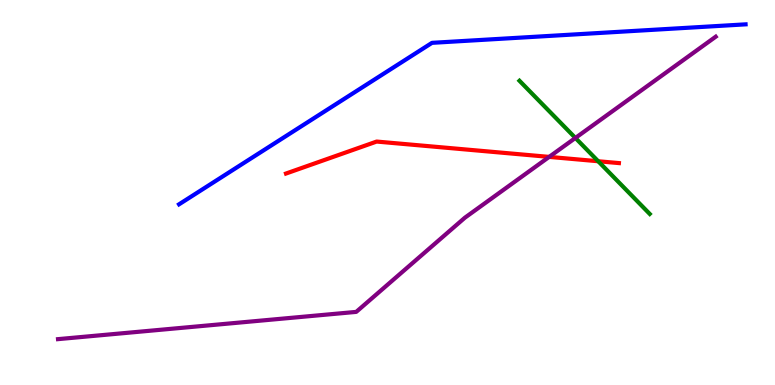[{'lines': ['blue', 'red'], 'intersections': []}, {'lines': ['green', 'red'], 'intersections': [{'x': 7.72, 'y': 5.81}]}, {'lines': ['purple', 'red'], 'intersections': [{'x': 7.09, 'y': 5.92}]}, {'lines': ['blue', 'green'], 'intersections': []}, {'lines': ['blue', 'purple'], 'intersections': []}, {'lines': ['green', 'purple'], 'intersections': [{'x': 7.42, 'y': 6.42}]}]